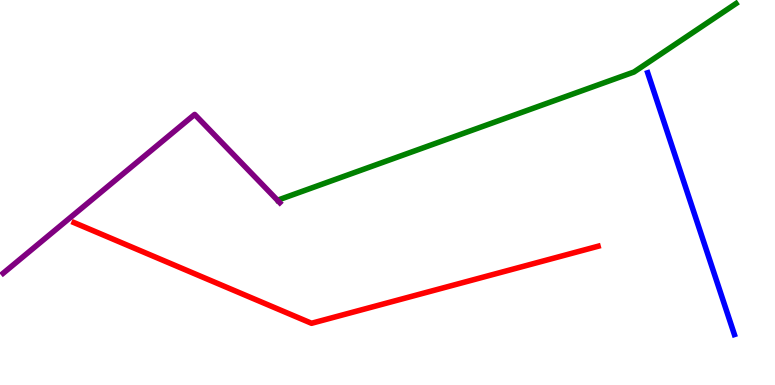[{'lines': ['blue', 'red'], 'intersections': []}, {'lines': ['green', 'red'], 'intersections': []}, {'lines': ['purple', 'red'], 'intersections': []}, {'lines': ['blue', 'green'], 'intersections': []}, {'lines': ['blue', 'purple'], 'intersections': []}, {'lines': ['green', 'purple'], 'intersections': []}]